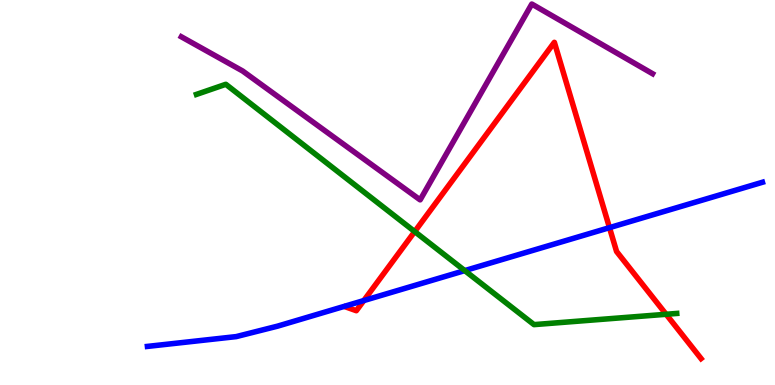[{'lines': ['blue', 'red'], 'intersections': [{'x': 4.69, 'y': 2.19}, {'x': 7.86, 'y': 4.09}]}, {'lines': ['green', 'red'], 'intersections': [{'x': 5.35, 'y': 3.98}, {'x': 8.6, 'y': 1.84}]}, {'lines': ['purple', 'red'], 'intersections': []}, {'lines': ['blue', 'green'], 'intersections': [{'x': 6.0, 'y': 2.97}]}, {'lines': ['blue', 'purple'], 'intersections': []}, {'lines': ['green', 'purple'], 'intersections': []}]